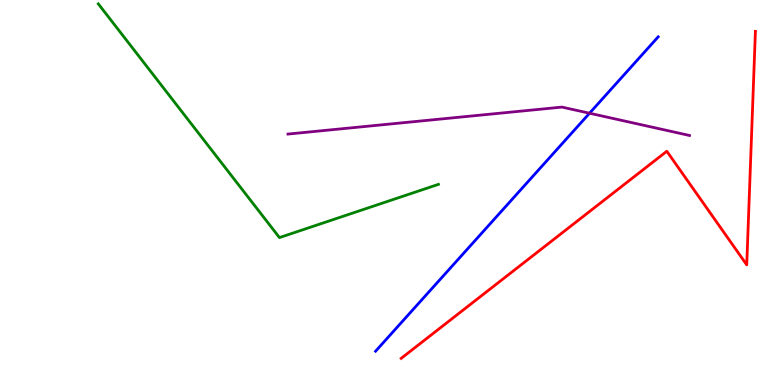[{'lines': ['blue', 'red'], 'intersections': []}, {'lines': ['green', 'red'], 'intersections': []}, {'lines': ['purple', 'red'], 'intersections': []}, {'lines': ['blue', 'green'], 'intersections': []}, {'lines': ['blue', 'purple'], 'intersections': [{'x': 7.61, 'y': 7.06}]}, {'lines': ['green', 'purple'], 'intersections': []}]